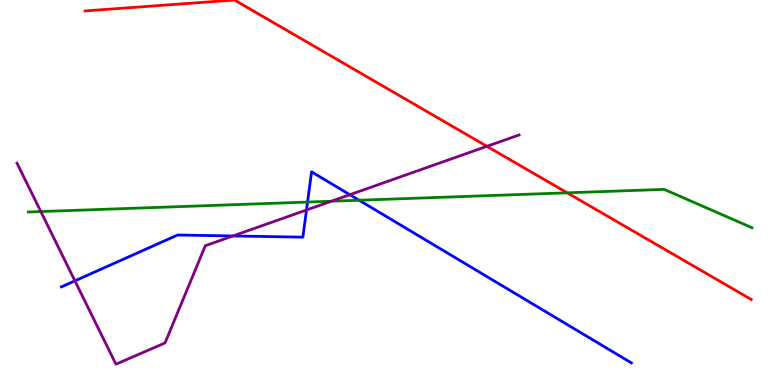[{'lines': ['blue', 'red'], 'intersections': []}, {'lines': ['green', 'red'], 'intersections': [{'x': 7.32, 'y': 4.99}]}, {'lines': ['purple', 'red'], 'intersections': [{'x': 6.28, 'y': 6.2}]}, {'lines': ['blue', 'green'], 'intersections': [{'x': 3.97, 'y': 4.75}, {'x': 4.63, 'y': 4.8}]}, {'lines': ['blue', 'purple'], 'intersections': [{'x': 0.967, 'y': 2.71}, {'x': 3.01, 'y': 3.87}, {'x': 3.95, 'y': 4.55}, {'x': 4.51, 'y': 4.94}]}, {'lines': ['green', 'purple'], 'intersections': [{'x': 0.527, 'y': 4.5}, {'x': 4.28, 'y': 4.77}]}]